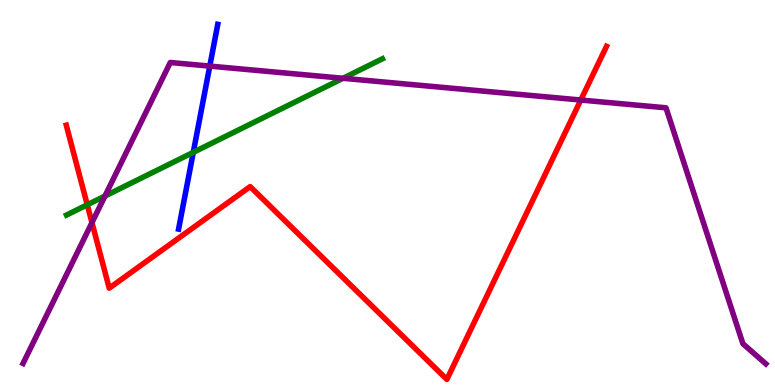[{'lines': ['blue', 'red'], 'intersections': []}, {'lines': ['green', 'red'], 'intersections': [{'x': 1.13, 'y': 4.68}]}, {'lines': ['purple', 'red'], 'intersections': [{'x': 1.19, 'y': 4.22}, {'x': 7.49, 'y': 7.4}]}, {'lines': ['blue', 'green'], 'intersections': [{'x': 2.49, 'y': 6.04}]}, {'lines': ['blue', 'purple'], 'intersections': [{'x': 2.71, 'y': 8.28}]}, {'lines': ['green', 'purple'], 'intersections': [{'x': 1.35, 'y': 4.91}, {'x': 4.43, 'y': 7.97}]}]